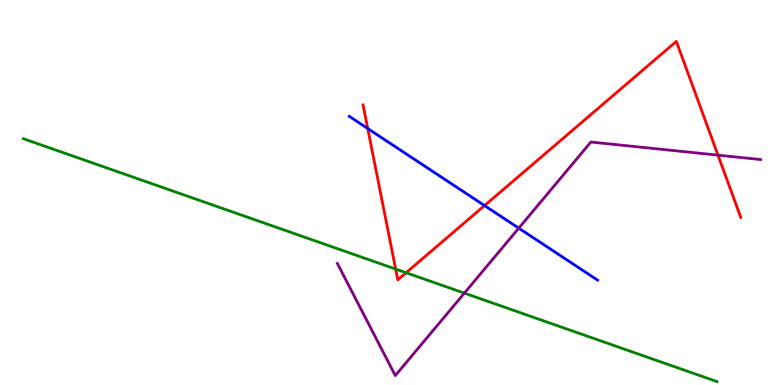[{'lines': ['blue', 'red'], 'intersections': [{'x': 4.75, 'y': 6.66}, {'x': 6.25, 'y': 4.66}]}, {'lines': ['green', 'red'], 'intersections': [{'x': 5.11, 'y': 3.01}, {'x': 5.24, 'y': 2.92}]}, {'lines': ['purple', 'red'], 'intersections': [{'x': 9.26, 'y': 5.97}]}, {'lines': ['blue', 'green'], 'intersections': []}, {'lines': ['blue', 'purple'], 'intersections': [{'x': 6.69, 'y': 4.07}]}, {'lines': ['green', 'purple'], 'intersections': [{'x': 5.99, 'y': 2.39}]}]